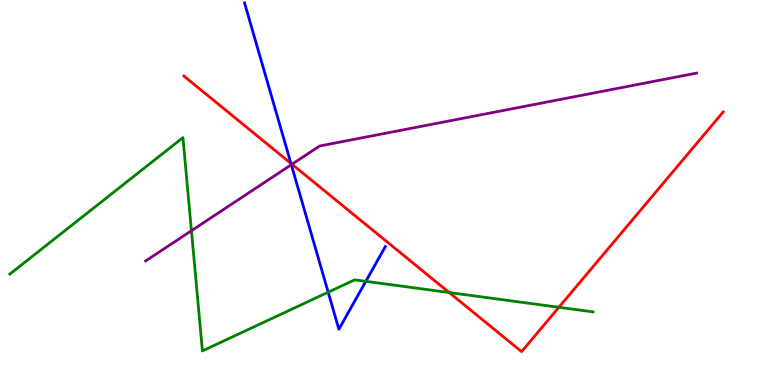[{'lines': ['blue', 'red'], 'intersections': [{'x': 3.75, 'y': 5.76}]}, {'lines': ['green', 'red'], 'intersections': [{'x': 5.8, 'y': 2.4}, {'x': 7.21, 'y': 2.02}]}, {'lines': ['purple', 'red'], 'intersections': [{'x': 3.77, 'y': 5.73}]}, {'lines': ['blue', 'green'], 'intersections': [{'x': 4.23, 'y': 2.41}, {'x': 4.72, 'y': 2.69}]}, {'lines': ['blue', 'purple'], 'intersections': [{'x': 3.76, 'y': 5.72}]}, {'lines': ['green', 'purple'], 'intersections': [{'x': 2.47, 'y': 4.01}]}]